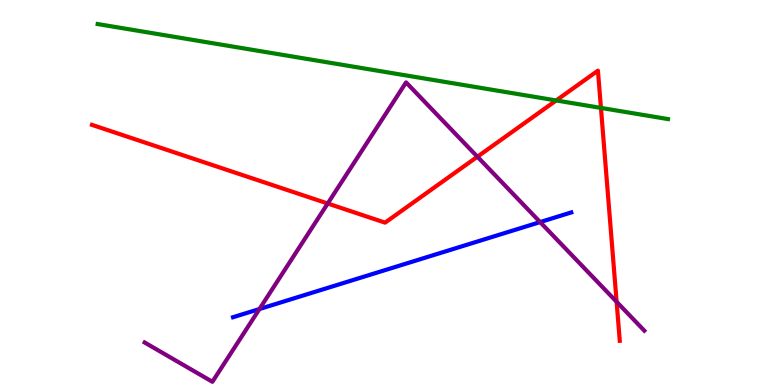[{'lines': ['blue', 'red'], 'intersections': []}, {'lines': ['green', 'red'], 'intersections': [{'x': 7.18, 'y': 7.39}, {'x': 7.75, 'y': 7.2}]}, {'lines': ['purple', 'red'], 'intersections': [{'x': 4.23, 'y': 4.71}, {'x': 6.16, 'y': 5.93}, {'x': 7.96, 'y': 2.16}]}, {'lines': ['blue', 'green'], 'intersections': []}, {'lines': ['blue', 'purple'], 'intersections': [{'x': 3.35, 'y': 1.97}, {'x': 6.97, 'y': 4.23}]}, {'lines': ['green', 'purple'], 'intersections': []}]